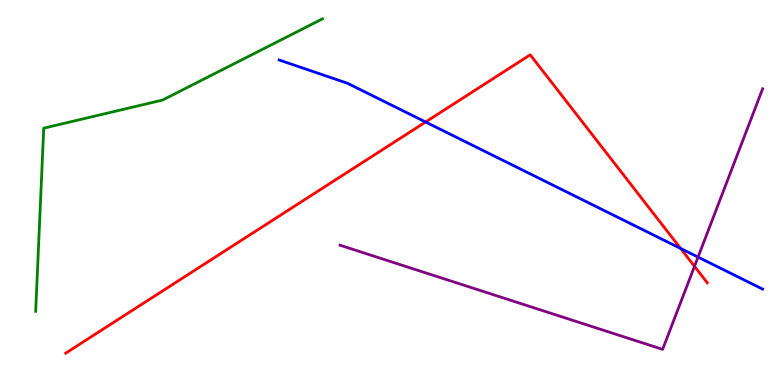[{'lines': ['blue', 'red'], 'intersections': [{'x': 5.49, 'y': 6.83}, {'x': 8.78, 'y': 3.55}]}, {'lines': ['green', 'red'], 'intersections': []}, {'lines': ['purple', 'red'], 'intersections': [{'x': 8.96, 'y': 3.08}]}, {'lines': ['blue', 'green'], 'intersections': []}, {'lines': ['blue', 'purple'], 'intersections': [{'x': 9.01, 'y': 3.32}]}, {'lines': ['green', 'purple'], 'intersections': []}]